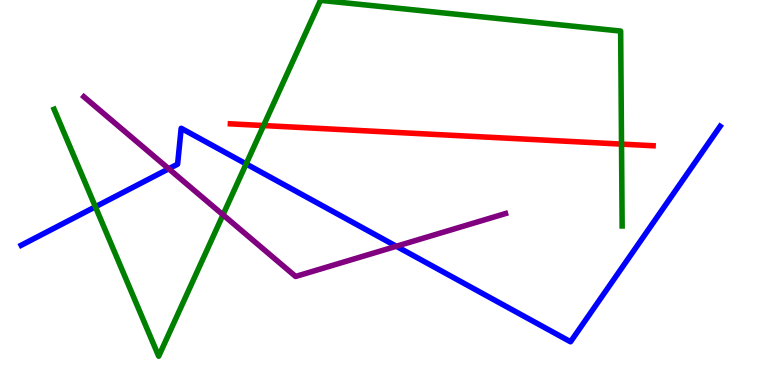[{'lines': ['blue', 'red'], 'intersections': []}, {'lines': ['green', 'red'], 'intersections': [{'x': 3.4, 'y': 6.74}, {'x': 8.02, 'y': 6.26}]}, {'lines': ['purple', 'red'], 'intersections': []}, {'lines': ['blue', 'green'], 'intersections': [{'x': 1.23, 'y': 4.63}, {'x': 3.18, 'y': 5.74}]}, {'lines': ['blue', 'purple'], 'intersections': [{'x': 2.18, 'y': 5.62}, {'x': 5.11, 'y': 3.6}]}, {'lines': ['green', 'purple'], 'intersections': [{'x': 2.88, 'y': 4.42}]}]